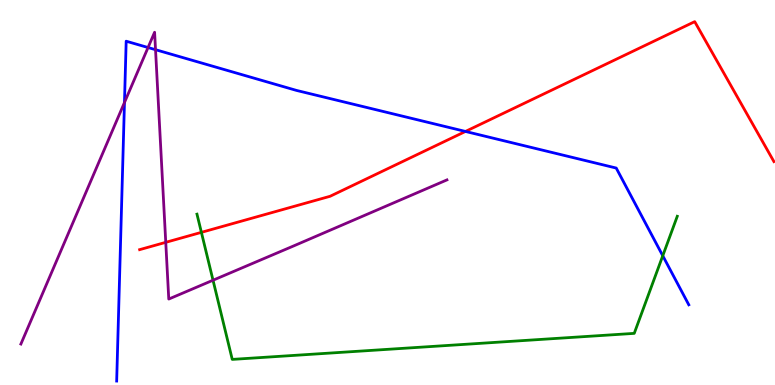[{'lines': ['blue', 'red'], 'intersections': [{'x': 6.01, 'y': 6.59}]}, {'lines': ['green', 'red'], 'intersections': [{'x': 2.6, 'y': 3.96}]}, {'lines': ['purple', 'red'], 'intersections': [{'x': 2.14, 'y': 3.71}]}, {'lines': ['blue', 'green'], 'intersections': [{'x': 8.55, 'y': 3.36}]}, {'lines': ['blue', 'purple'], 'intersections': [{'x': 1.61, 'y': 7.34}, {'x': 1.91, 'y': 8.77}, {'x': 2.01, 'y': 8.71}]}, {'lines': ['green', 'purple'], 'intersections': [{'x': 2.75, 'y': 2.72}]}]